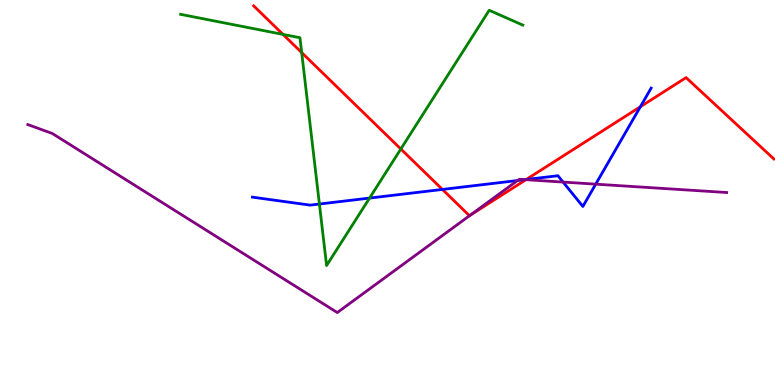[{'lines': ['blue', 'red'], 'intersections': [{'x': 5.71, 'y': 5.08}, {'x': 6.79, 'y': 5.34}, {'x': 8.26, 'y': 7.23}]}, {'lines': ['green', 'red'], 'intersections': [{'x': 3.65, 'y': 9.11}, {'x': 3.89, 'y': 8.63}, {'x': 5.17, 'y': 6.13}]}, {'lines': ['purple', 'red'], 'intersections': [{'x': 6.06, 'y': 4.4}, {'x': 6.79, 'y': 5.33}]}, {'lines': ['blue', 'green'], 'intersections': [{'x': 4.12, 'y': 4.7}, {'x': 4.77, 'y': 4.86}]}, {'lines': ['blue', 'purple'], 'intersections': [{'x': 6.68, 'y': 5.31}, {'x': 6.77, 'y': 5.33}, {'x': 7.27, 'y': 5.27}, {'x': 7.69, 'y': 5.22}]}, {'lines': ['green', 'purple'], 'intersections': []}]